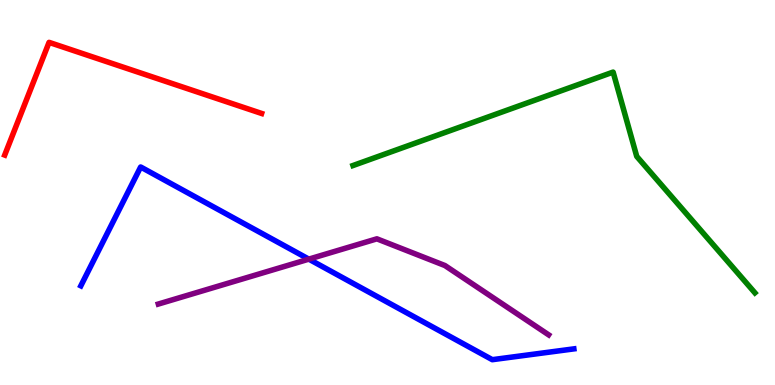[{'lines': ['blue', 'red'], 'intersections': []}, {'lines': ['green', 'red'], 'intersections': []}, {'lines': ['purple', 'red'], 'intersections': []}, {'lines': ['blue', 'green'], 'intersections': []}, {'lines': ['blue', 'purple'], 'intersections': [{'x': 3.98, 'y': 3.27}]}, {'lines': ['green', 'purple'], 'intersections': []}]